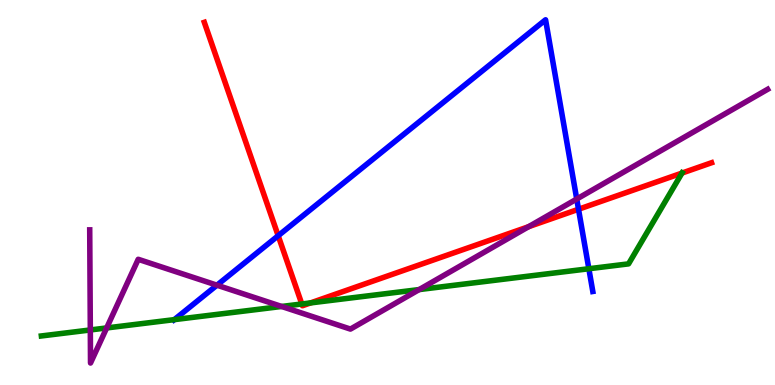[{'lines': ['blue', 'red'], 'intersections': [{'x': 3.59, 'y': 3.88}, {'x': 7.46, 'y': 4.57}]}, {'lines': ['green', 'red'], 'intersections': [{'x': 3.89, 'y': 2.1}, {'x': 4.01, 'y': 2.13}, {'x': 8.8, 'y': 5.5}]}, {'lines': ['purple', 'red'], 'intersections': [{'x': 6.82, 'y': 4.11}]}, {'lines': ['blue', 'green'], 'intersections': [{'x': 2.25, 'y': 1.7}, {'x': 7.6, 'y': 3.02}]}, {'lines': ['blue', 'purple'], 'intersections': [{'x': 2.8, 'y': 2.59}, {'x': 7.44, 'y': 4.83}]}, {'lines': ['green', 'purple'], 'intersections': [{'x': 1.17, 'y': 1.43}, {'x': 1.38, 'y': 1.48}, {'x': 3.63, 'y': 2.04}, {'x': 5.41, 'y': 2.48}]}]